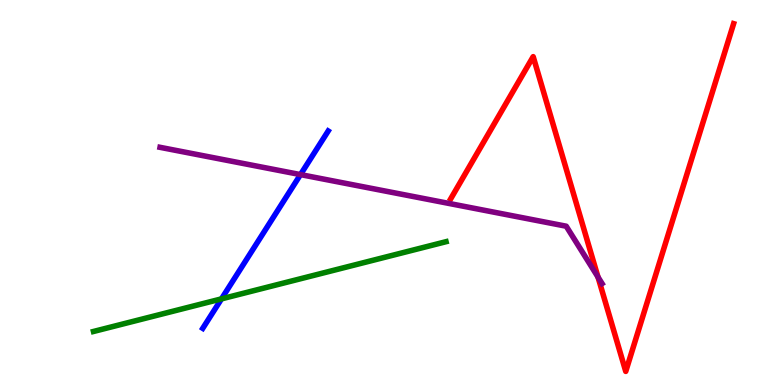[{'lines': ['blue', 'red'], 'intersections': []}, {'lines': ['green', 'red'], 'intersections': []}, {'lines': ['purple', 'red'], 'intersections': [{'x': 7.72, 'y': 2.8}]}, {'lines': ['blue', 'green'], 'intersections': [{'x': 2.86, 'y': 2.24}]}, {'lines': ['blue', 'purple'], 'intersections': [{'x': 3.88, 'y': 5.46}]}, {'lines': ['green', 'purple'], 'intersections': []}]